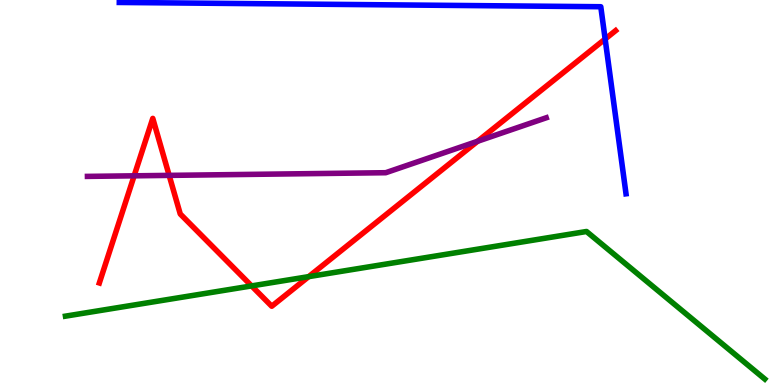[{'lines': ['blue', 'red'], 'intersections': [{'x': 7.81, 'y': 8.99}]}, {'lines': ['green', 'red'], 'intersections': [{'x': 3.25, 'y': 2.57}, {'x': 3.98, 'y': 2.81}]}, {'lines': ['purple', 'red'], 'intersections': [{'x': 1.73, 'y': 5.43}, {'x': 2.18, 'y': 5.44}, {'x': 6.16, 'y': 6.33}]}, {'lines': ['blue', 'green'], 'intersections': []}, {'lines': ['blue', 'purple'], 'intersections': []}, {'lines': ['green', 'purple'], 'intersections': []}]